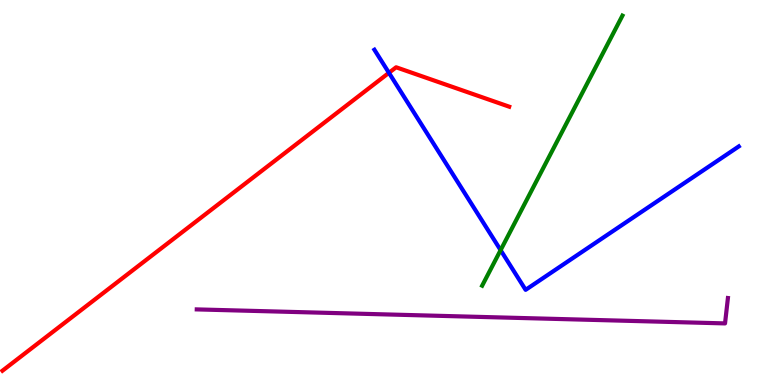[{'lines': ['blue', 'red'], 'intersections': [{'x': 5.02, 'y': 8.11}]}, {'lines': ['green', 'red'], 'intersections': []}, {'lines': ['purple', 'red'], 'intersections': []}, {'lines': ['blue', 'green'], 'intersections': [{'x': 6.46, 'y': 3.5}]}, {'lines': ['blue', 'purple'], 'intersections': []}, {'lines': ['green', 'purple'], 'intersections': []}]